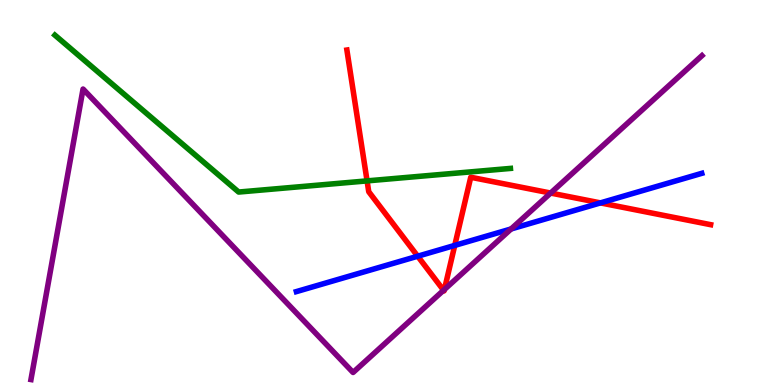[{'lines': ['blue', 'red'], 'intersections': [{'x': 5.39, 'y': 3.35}, {'x': 5.87, 'y': 3.63}, {'x': 7.75, 'y': 4.73}]}, {'lines': ['green', 'red'], 'intersections': [{'x': 4.74, 'y': 5.3}]}, {'lines': ['purple', 'red'], 'intersections': [{'x': 5.72, 'y': 2.46}, {'x': 5.73, 'y': 2.48}, {'x': 7.11, 'y': 4.99}]}, {'lines': ['blue', 'green'], 'intersections': []}, {'lines': ['blue', 'purple'], 'intersections': [{'x': 6.59, 'y': 4.05}]}, {'lines': ['green', 'purple'], 'intersections': []}]